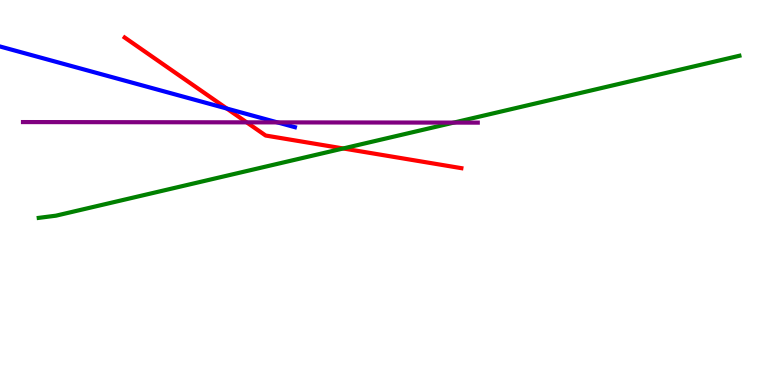[{'lines': ['blue', 'red'], 'intersections': [{'x': 2.93, 'y': 7.18}]}, {'lines': ['green', 'red'], 'intersections': [{'x': 4.43, 'y': 6.14}]}, {'lines': ['purple', 'red'], 'intersections': [{'x': 3.18, 'y': 6.82}]}, {'lines': ['blue', 'green'], 'intersections': []}, {'lines': ['blue', 'purple'], 'intersections': [{'x': 3.58, 'y': 6.82}]}, {'lines': ['green', 'purple'], 'intersections': [{'x': 5.85, 'y': 6.82}]}]